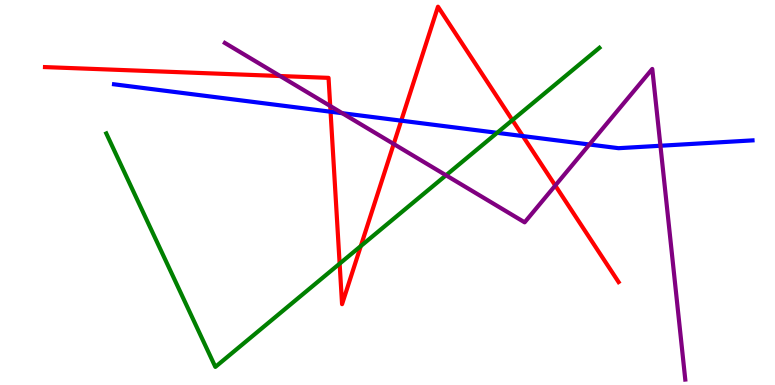[{'lines': ['blue', 'red'], 'intersections': [{'x': 4.27, 'y': 7.1}, {'x': 5.18, 'y': 6.87}, {'x': 6.75, 'y': 6.47}]}, {'lines': ['green', 'red'], 'intersections': [{'x': 4.38, 'y': 3.15}, {'x': 4.66, 'y': 3.61}, {'x': 6.61, 'y': 6.88}]}, {'lines': ['purple', 'red'], 'intersections': [{'x': 3.61, 'y': 8.03}, {'x': 4.26, 'y': 7.25}, {'x': 5.08, 'y': 6.26}, {'x': 7.16, 'y': 5.18}]}, {'lines': ['blue', 'green'], 'intersections': [{'x': 6.41, 'y': 6.55}]}, {'lines': ['blue', 'purple'], 'intersections': [{'x': 4.42, 'y': 7.06}, {'x': 7.61, 'y': 6.25}, {'x': 8.52, 'y': 6.21}]}, {'lines': ['green', 'purple'], 'intersections': [{'x': 5.75, 'y': 5.45}]}]